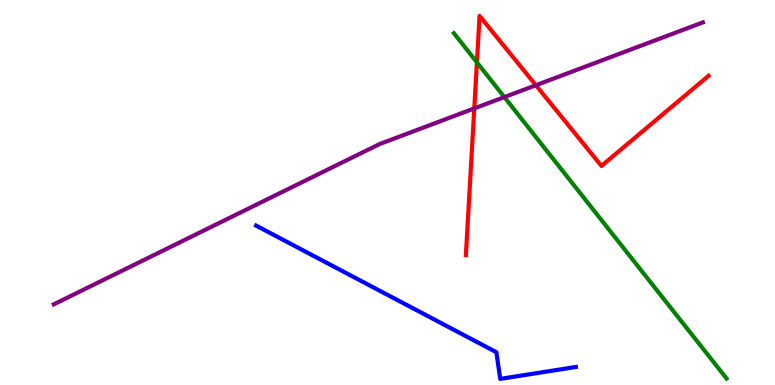[{'lines': ['blue', 'red'], 'intersections': []}, {'lines': ['green', 'red'], 'intersections': [{'x': 6.15, 'y': 8.38}]}, {'lines': ['purple', 'red'], 'intersections': [{'x': 6.12, 'y': 7.18}, {'x': 6.91, 'y': 7.79}]}, {'lines': ['blue', 'green'], 'intersections': []}, {'lines': ['blue', 'purple'], 'intersections': []}, {'lines': ['green', 'purple'], 'intersections': [{'x': 6.51, 'y': 7.48}]}]